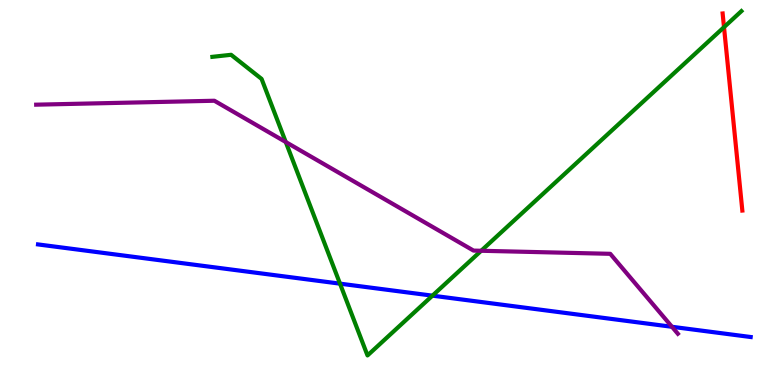[{'lines': ['blue', 'red'], 'intersections': []}, {'lines': ['green', 'red'], 'intersections': [{'x': 9.34, 'y': 9.29}]}, {'lines': ['purple', 'red'], 'intersections': []}, {'lines': ['blue', 'green'], 'intersections': [{'x': 4.39, 'y': 2.63}, {'x': 5.58, 'y': 2.32}]}, {'lines': ['blue', 'purple'], 'intersections': [{'x': 8.67, 'y': 1.51}]}, {'lines': ['green', 'purple'], 'intersections': [{'x': 3.69, 'y': 6.31}, {'x': 6.21, 'y': 3.49}]}]